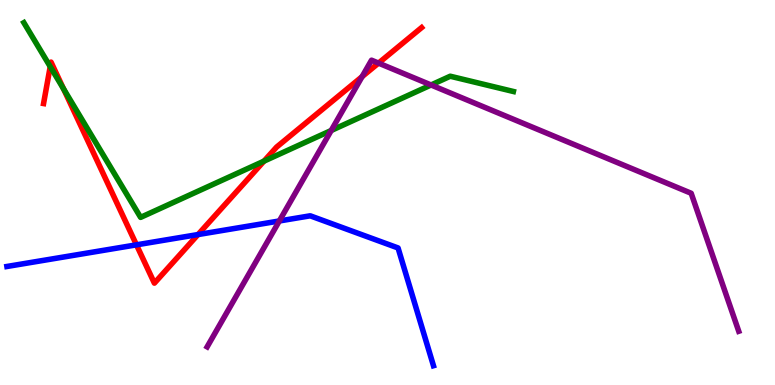[{'lines': ['blue', 'red'], 'intersections': [{'x': 1.76, 'y': 3.64}, {'x': 2.56, 'y': 3.91}]}, {'lines': ['green', 'red'], 'intersections': [{'x': 0.648, 'y': 8.27}, {'x': 0.82, 'y': 7.69}, {'x': 3.41, 'y': 5.81}]}, {'lines': ['purple', 'red'], 'intersections': [{'x': 4.67, 'y': 8.01}, {'x': 4.88, 'y': 8.36}]}, {'lines': ['blue', 'green'], 'intersections': []}, {'lines': ['blue', 'purple'], 'intersections': [{'x': 3.6, 'y': 4.26}]}, {'lines': ['green', 'purple'], 'intersections': [{'x': 4.27, 'y': 6.61}, {'x': 5.56, 'y': 7.79}]}]